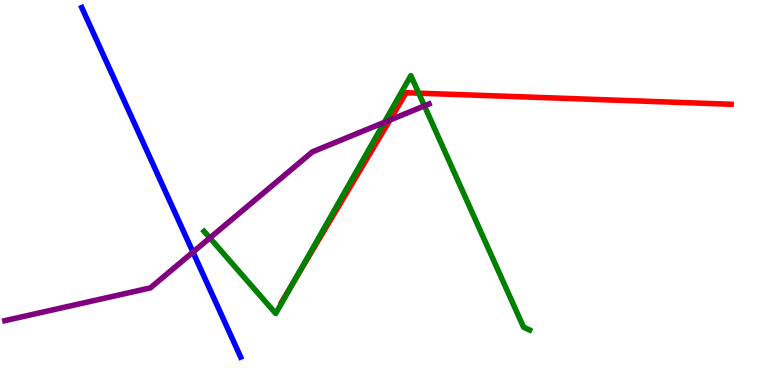[{'lines': ['blue', 'red'], 'intersections': []}, {'lines': ['green', 'red'], 'intersections': [{'x': 3.8, 'y': 2.72}, {'x': 5.4, 'y': 7.58}]}, {'lines': ['purple', 'red'], 'intersections': [{'x': 5.03, 'y': 6.88}]}, {'lines': ['blue', 'green'], 'intersections': []}, {'lines': ['blue', 'purple'], 'intersections': [{'x': 2.49, 'y': 3.45}]}, {'lines': ['green', 'purple'], 'intersections': [{'x': 2.71, 'y': 3.82}, {'x': 4.96, 'y': 6.82}, {'x': 5.48, 'y': 7.25}]}]